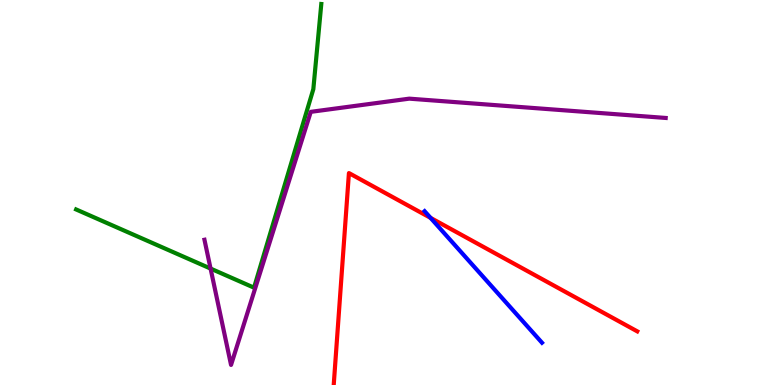[{'lines': ['blue', 'red'], 'intersections': [{'x': 5.56, 'y': 4.34}]}, {'lines': ['green', 'red'], 'intersections': []}, {'lines': ['purple', 'red'], 'intersections': []}, {'lines': ['blue', 'green'], 'intersections': []}, {'lines': ['blue', 'purple'], 'intersections': []}, {'lines': ['green', 'purple'], 'intersections': [{'x': 2.72, 'y': 3.02}]}]